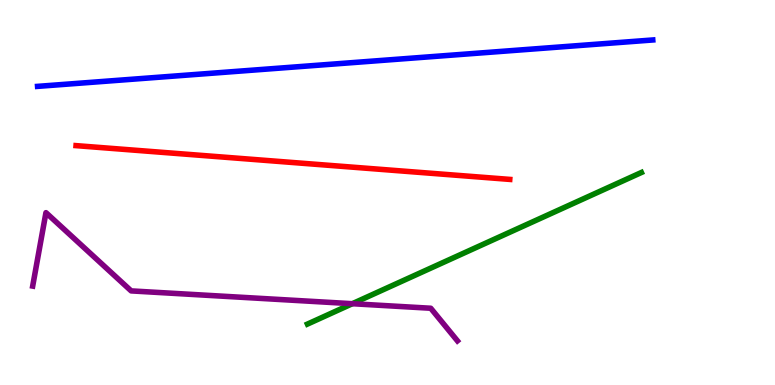[{'lines': ['blue', 'red'], 'intersections': []}, {'lines': ['green', 'red'], 'intersections': []}, {'lines': ['purple', 'red'], 'intersections': []}, {'lines': ['blue', 'green'], 'intersections': []}, {'lines': ['blue', 'purple'], 'intersections': []}, {'lines': ['green', 'purple'], 'intersections': [{'x': 4.55, 'y': 2.11}]}]